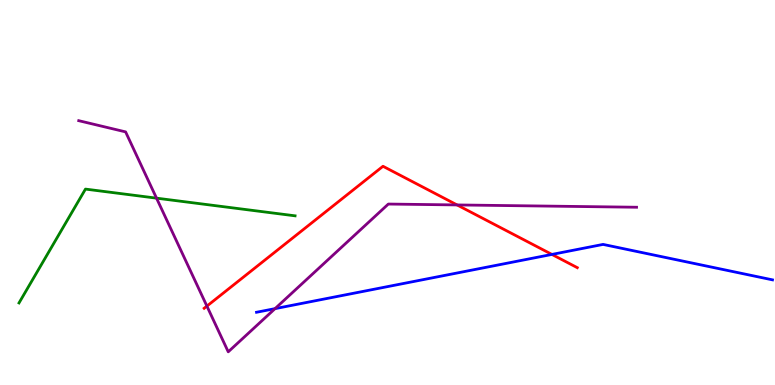[{'lines': ['blue', 'red'], 'intersections': [{'x': 7.12, 'y': 3.39}]}, {'lines': ['green', 'red'], 'intersections': []}, {'lines': ['purple', 'red'], 'intersections': [{'x': 2.67, 'y': 2.05}, {'x': 5.9, 'y': 4.68}]}, {'lines': ['blue', 'green'], 'intersections': []}, {'lines': ['blue', 'purple'], 'intersections': [{'x': 3.55, 'y': 1.98}]}, {'lines': ['green', 'purple'], 'intersections': [{'x': 2.02, 'y': 4.85}]}]